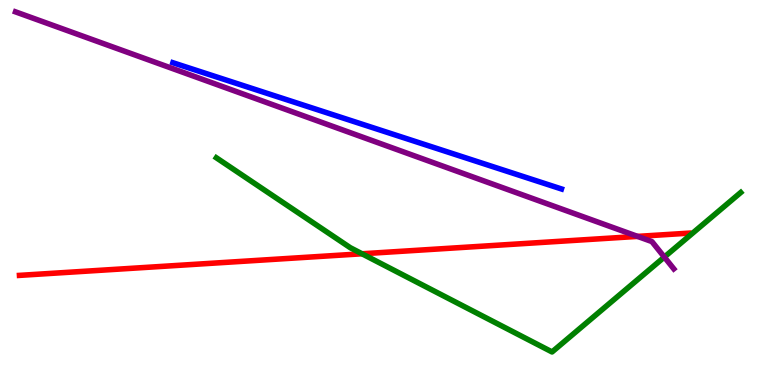[{'lines': ['blue', 'red'], 'intersections': []}, {'lines': ['green', 'red'], 'intersections': [{'x': 4.67, 'y': 3.41}]}, {'lines': ['purple', 'red'], 'intersections': [{'x': 8.23, 'y': 3.86}]}, {'lines': ['blue', 'green'], 'intersections': []}, {'lines': ['blue', 'purple'], 'intersections': []}, {'lines': ['green', 'purple'], 'intersections': [{'x': 8.57, 'y': 3.32}]}]